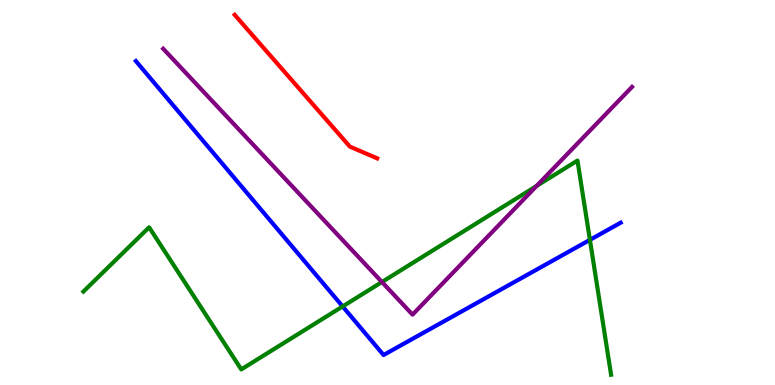[{'lines': ['blue', 'red'], 'intersections': []}, {'lines': ['green', 'red'], 'intersections': []}, {'lines': ['purple', 'red'], 'intersections': []}, {'lines': ['blue', 'green'], 'intersections': [{'x': 4.42, 'y': 2.04}, {'x': 7.61, 'y': 3.77}]}, {'lines': ['blue', 'purple'], 'intersections': []}, {'lines': ['green', 'purple'], 'intersections': [{'x': 4.93, 'y': 2.67}, {'x': 6.92, 'y': 5.17}]}]